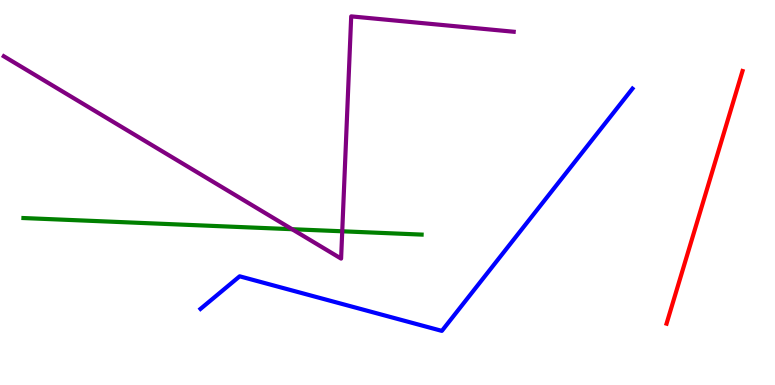[{'lines': ['blue', 'red'], 'intersections': []}, {'lines': ['green', 'red'], 'intersections': []}, {'lines': ['purple', 'red'], 'intersections': []}, {'lines': ['blue', 'green'], 'intersections': []}, {'lines': ['blue', 'purple'], 'intersections': []}, {'lines': ['green', 'purple'], 'intersections': [{'x': 3.77, 'y': 4.05}, {'x': 4.42, 'y': 3.99}]}]